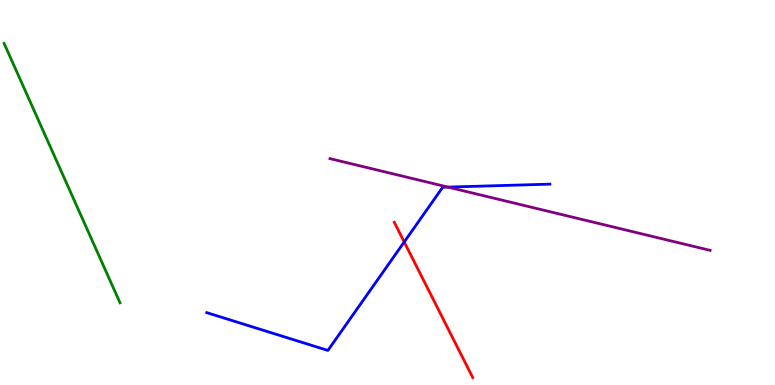[{'lines': ['blue', 'red'], 'intersections': [{'x': 5.22, 'y': 3.72}]}, {'lines': ['green', 'red'], 'intersections': []}, {'lines': ['purple', 'red'], 'intersections': []}, {'lines': ['blue', 'green'], 'intersections': []}, {'lines': ['blue', 'purple'], 'intersections': [{'x': 5.78, 'y': 5.14}]}, {'lines': ['green', 'purple'], 'intersections': []}]